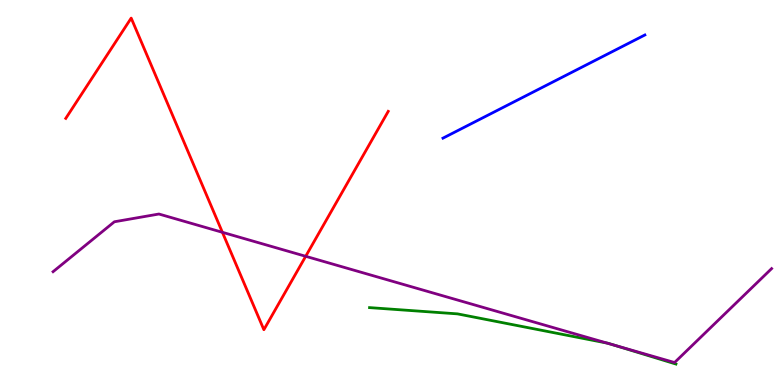[{'lines': ['blue', 'red'], 'intersections': []}, {'lines': ['green', 'red'], 'intersections': []}, {'lines': ['purple', 'red'], 'intersections': [{'x': 2.87, 'y': 3.97}, {'x': 3.94, 'y': 3.34}]}, {'lines': ['blue', 'green'], 'intersections': []}, {'lines': ['blue', 'purple'], 'intersections': []}, {'lines': ['green', 'purple'], 'intersections': [{'x': 7.83, 'y': 1.09}, {'x': 7.91, 'y': 1.04}]}]